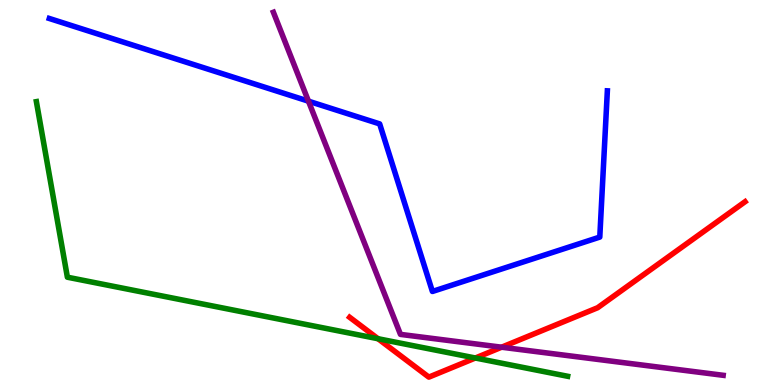[{'lines': ['blue', 'red'], 'intersections': []}, {'lines': ['green', 'red'], 'intersections': [{'x': 4.88, 'y': 1.2}, {'x': 6.13, 'y': 0.701}]}, {'lines': ['purple', 'red'], 'intersections': [{'x': 6.47, 'y': 0.982}]}, {'lines': ['blue', 'green'], 'intersections': []}, {'lines': ['blue', 'purple'], 'intersections': [{'x': 3.98, 'y': 7.37}]}, {'lines': ['green', 'purple'], 'intersections': []}]